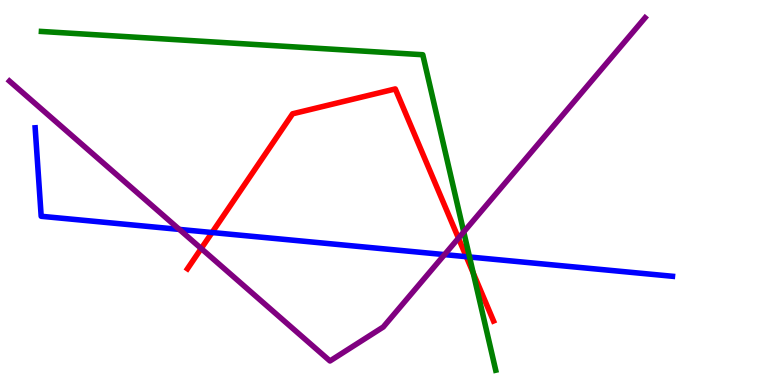[{'lines': ['blue', 'red'], 'intersections': [{'x': 2.74, 'y': 3.96}, {'x': 6.02, 'y': 3.33}]}, {'lines': ['green', 'red'], 'intersections': [{'x': 6.11, 'y': 2.91}]}, {'lines': ['purple', 'red'], 'intersections': [{'x': 2.6, 'y': 3.54}, {'x': 5.92, 'y': 3.81}]}, {'lines': ['blue', 'green'], 'intersections': [{'x': 6.06, 'y': 3.32}]}, {'lines': ['blue', 'purple'], 'intersections': [{'x': 2.31, 'y': 4.04}, {'x': 5.74, 'y': 3.39}]}, {'lines': ['green', 'purple'], 'intersections': [{'x': 5.98, 'y': 3.98}]}]